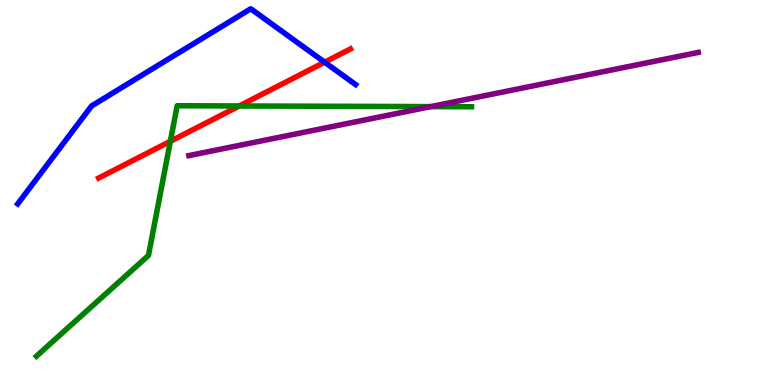[{'lines': ['blue', 'red'], 'intersections': [{'x': 4.19, 'y': 8.38}]}, {'lines': ['green', 'red'], 'intersections': [{'x': 2.2, 'y': 6.33}, {'x': 3.09, 'y': 7.25}]}, {'lines': ['purple', 'red'], 'intersections': []}, {'lines': ['blue', 'green'], 'intersections': []}, {'lines': ['blue', 'purple'], 'intersections': []}, {'lines': ['green', 'purple'], 'intersections': [{'x': 5.56, 'y': 7.23}]}]